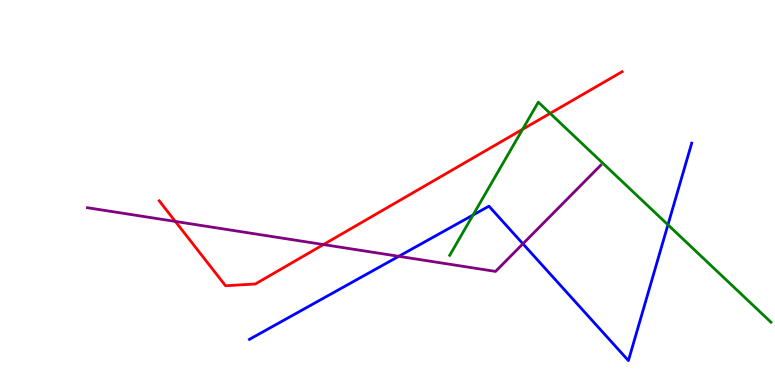[{'lines': ['blue', 'red'], 'intersections': []}, {'lines': ['green', 'red'], 'intersections': [{'x': 6.74, 'y': 6.64}, {'x': 7.1, 'y': 7.06}]}, {'lines': ['purple', 'red'], 'intersections': [{'x': 2.26, 'y': 4.25}, {'x': 4.17, 'y': 3.65}]}, {'lines': ['blue', 'green'], 'intersections': [{'x': 6.1, 'y': 4.41}, {'x': 8.62, 'y': 4.16}]}, {'lines': ['blue', 'purple'], 'intersections': [{'x': 5.15, 'y': 3.34}, {'x': 6.75, 'y': 3.67}]}, {'lines': ['green', 'purple'], 'intersections': []}]